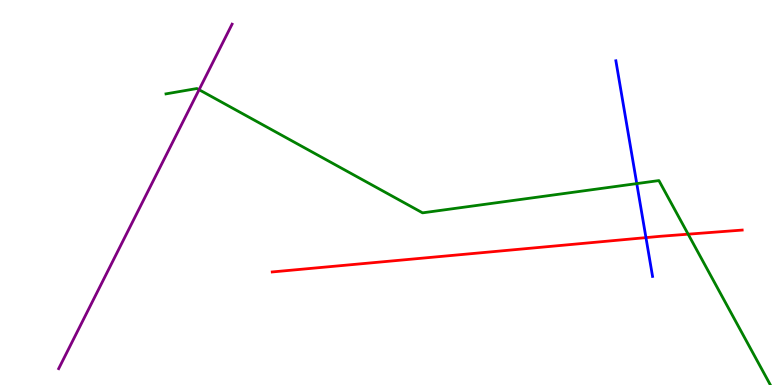[{'lines': ['blue', 'red'], 'intersections': [{'x': 8.33, 'y': 3.83}]}, {'lines': ['green', 'red'], 'intersections': [{'x': 8.88, 'y': 3.92}]}, {'lines': ['purple', 'red'], 'intersections': []}, {'lines': ['blue', 'green'], 'intersections': [{'x': 8.22, 'y': 5.23}]}, {'lines': ['blue', 'purple'], 'intersections': []}, {'lines': ['green', 'purple'], 'intersections': [{'x': 2.57, 'y': 7.67}]}]